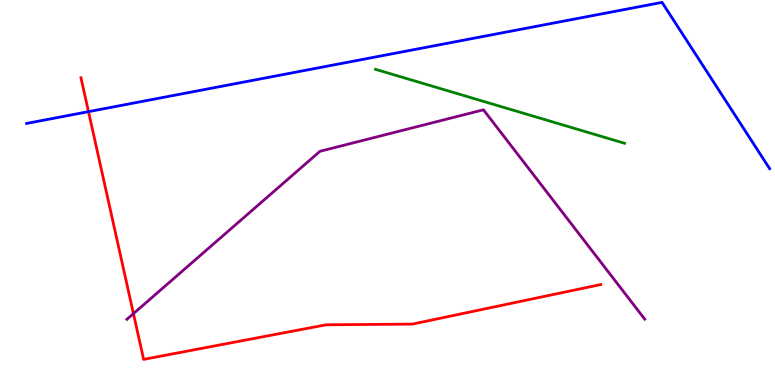[{'lines': ['blue', 'red'], 'intersections': [{'x': 1.14, 'y': 7.1}]}, {'lines': ['green', 'red'], 'intersections': []}, {'lines': ['purple', 'red'], 'intersections': [{'x': 1.72, 'y': 1.85}]}, {'lines': ['blue', 'green'], 'intersections': []}, {'lines': ['blue', 'purple'], 'intersections': []}, {'lines': ['green', 'purple'], 'intersections': []}]